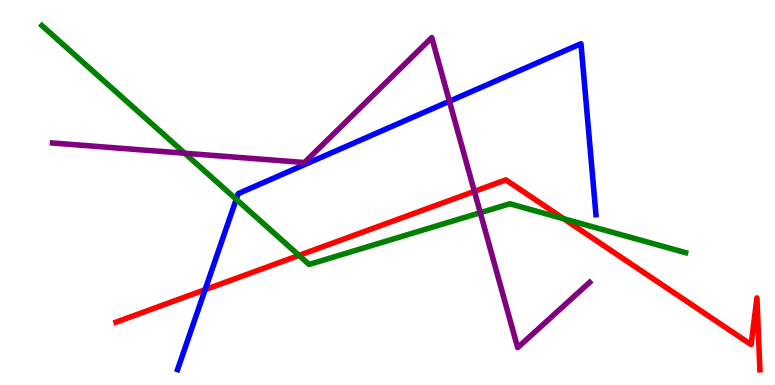[{'lines': ['blue', 'red'], 'intersections': [{'x': 2.65, 'y': 2.48}]}, {'lines': ['green', 'red'], 'intersections': [{'x': 3.86, 'y': 3.37}, {'x': 7.27, 'y': 4.32}]}, {'lines': ['purple', 'red'], 'intersections': [{'x': 6.12, 'y': 5.03}]}, {'lines': ['blue', 'green'], 'intersections': [{'x': 3.05, 'y': 4.82}]}, {'lines': ['blue', 'purple'], 'intersections': [{'x': 5.8, 'y': 7.37}]}, {'lines': ['green', 'purple'], 'intersections': [{'x': 2.38, 'y': 6.02}, {'x': 6.2, 'y': 4.48}]}]